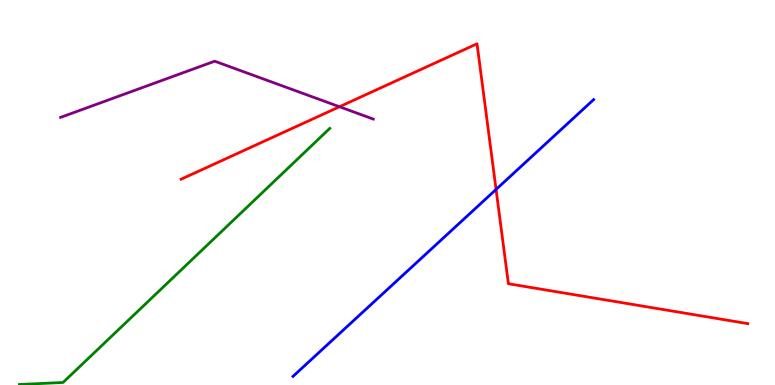[{'lines': ['blue', 'red'], 'intersections': [{'x': 6.4, 'y': 5.08}]}, {'lines': ['green', 'red'], 'intersections': []}, {'lines': ['purple', 'red'], 'intersections': [{'x': 4.38, 'y': 7.23}]}, {'lines': ['blue', 'green'], 'intersections': []}, {'lines': ['blue', 'purple'], 'intersections': []}, {'lines': ['green', 'purple'], 'intersections': []}]